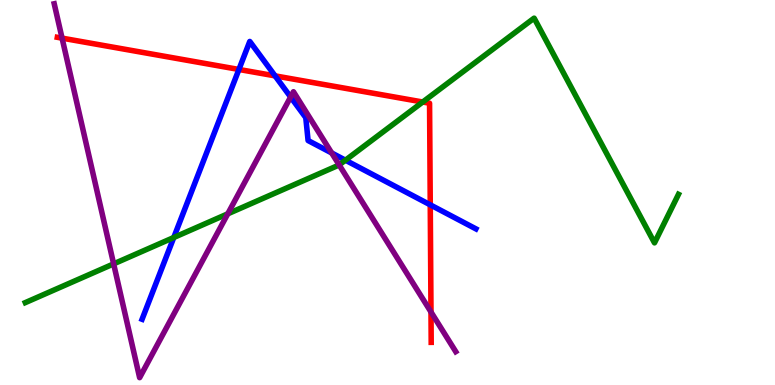[{'lines': ['blue', 'red'], 'intersections': [{'x': 3.08, 'y': 8.2}, {'x': 3.55, 'y': 8.03}, {'x': 5.55, 'y': 4.68}]}, {'lines': ['green', 'red'], 'intersections': [{'x': 5.45, 'y': 7.35}]}, {'lines': ['purple', 'red'], 'intersections': [{'x': 0.801, 'y': 9.01}, {'x': 5.56, 'y': 1.9}]}, {'lines': ['blue', 'green'], 'intersections': [{'x': 2.24, 'y': 3.83}, {'x': 4.46, 'y': 5.84}]}, {'lines': ['blue', 'purple'], 'intersections': [{'x': 3.75, 'y': 7.48}, {'x': 4.28, 'y': 6.03}]}, {'lines': ['green', 'purple'], 'intersections': [{'x': 1.47, 'y': 3.15}, {'x': 2.94, 'y': 4.45}, {'x': 4.38, 'y': 5.72}]}]